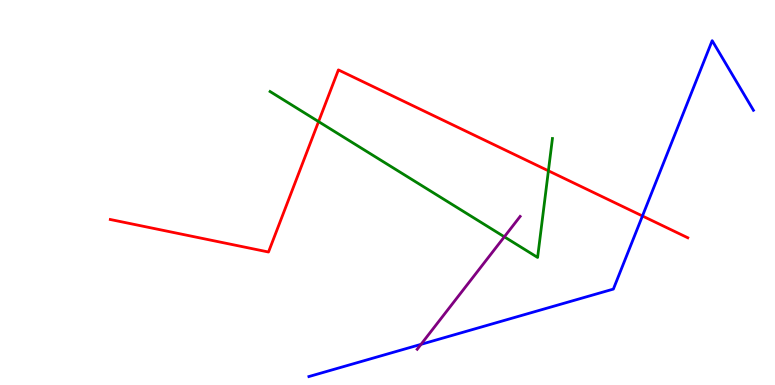[{'lines': ['blue', 'red'], 'intersections': [{'x': 8.29, 'y': 4.39}]}, {'lines': ['green', 'red'], 'intersections': [{'x': 4.11, 'y': 6.84}, {'x': 7.08, 'y': 5.56}]}, {'lines': ['purple', 'red'], 'intersections': []}, {'lines': ['blue', 'green'], 'intersections': []}, {'lines': ['blue', 'purple'], 'intersections': [{'x': 5.43, 'y': 1.06}]}, {'lines': ['green', 'purple'], 'intersections': [{'x': 6.51, 'y': 3.85}]}]